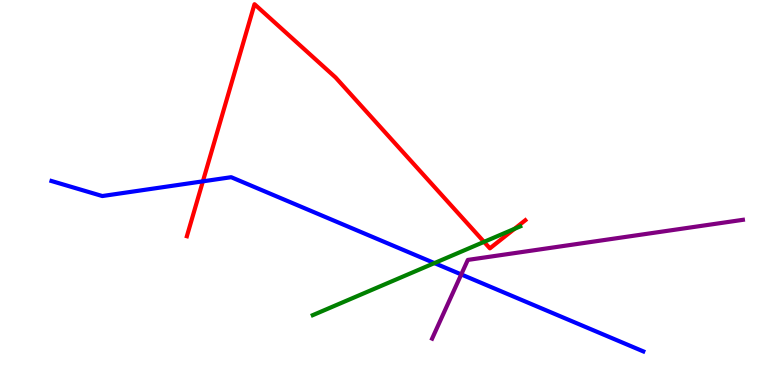[{'lines': ['blue', 'red'], 'intersections': [{'x': 2.62, 'y': 5.29}]}, {'lines': ['green', 'red'], 'intersections': [{'x': 6.25, 'y': 3.72}, {'x': 6.64, 'y': 4.06}]}, {'lines': ['purple', 'red'], 'intersections': []}, {'lines': ['blue', 'green'], 'intersections': [{'x': 5.61, 'y': 3.17}]}, {'lines': ['blue', 'purple'], 'intersections': [{'x': 5.95, 'y': 2.87}]}, {'lines': ['green', 'purple'], 'intersections': []}]